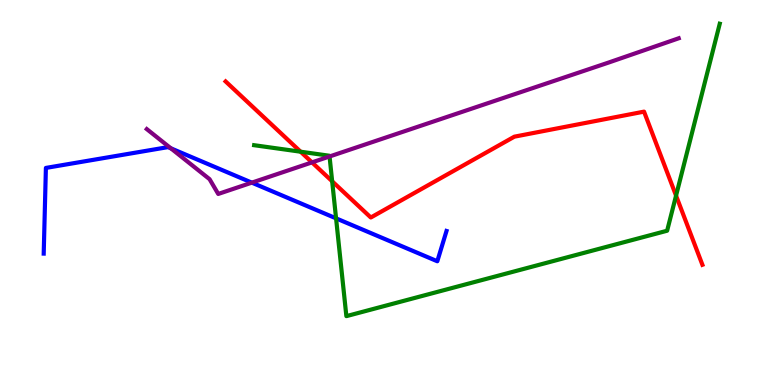[{'lines': ['blue', 'red'], 'intersections': []}, {'lines': ['green', 'red'], 'intersections': [{'x': 3.88, 'y': 6.06}, {'x': 4.29, 'y': 5.29}, {'x': 8.72, 'y': 4.92}]}, {'lines': ['purple', 'red'], 'intersections': [{'x': 4.03, 'y': 5.78}]}, {'lines': ['blue', 'green'], 'intersections': [{'x': 4.34, 'y': 4.33}]}, {'lines': ['blue', 'purple'], 'intersections': [{'x': 2.21, 'y': 6.15}, {'x': 3.25, 'y': 5.26}]}, {'lines': ['green', 'purple'], 'intersections': [{'x': 4.25, 'y': 5.94}]}]